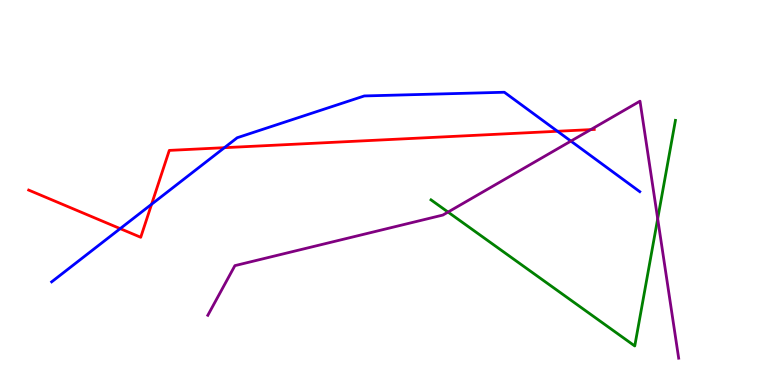[{'lines': ['blue', 'red'], 'intersections': [{'x': 1.55, 'y': 4.06}, {'x': 1.96, 'y': 4.7}, {'x': 2.9, 'y': 6.16}, {'x': 7.19, 'y': 6.59}]}, {'lines': ['green', 'red'], 'intersections': []}, {'lines': ['purple', 'red'], 'intersections': [{'x': 7.62, 'y': 6.63}]}, {'lines': ['blue', 'green'], 'intersections': []}, {'lines': ['blue', 'purple'], 'intersections': [{'x': 7.37, 'y': 6.34}]}, {'lines': ['green', 'purple'], 'intersections': [{'x': 5.78, 'y': 4.49}, {'x': 8.49, 'y': 4.32}]}]